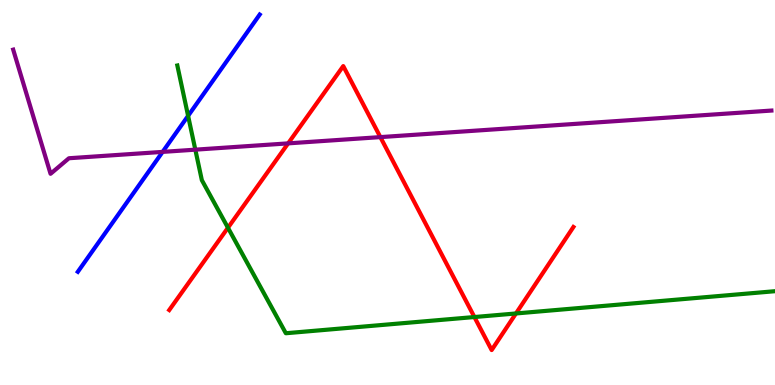[{'lines': ['blue', 'red'], 'intersections': []}, {'lines': ['green', 'red'], 'intersections': [{'x': 2.94, 'y': 4.08}, {'x': 6.12, 'y': 1.77}, {'x': 6.66, 'y': 1.86}]}, {'lines': ['purple', 'red'], 'intersections': [{'x': 3.72, 'y': 6.28}, {'x': 4.91, 'y': 6.44}]}, {'lines': ['blue', 'green'], 'intersections': [{'x': 2.43, 'y': 6.99}]}, {'lines': ['blue', 'purple'], 'intersections': [{'x': 2.1, 'y': 6.05}]}, {'lines': ['green', 'purple'], 'intersections': [{'x': 2.52, 'y': 6.11}]}]